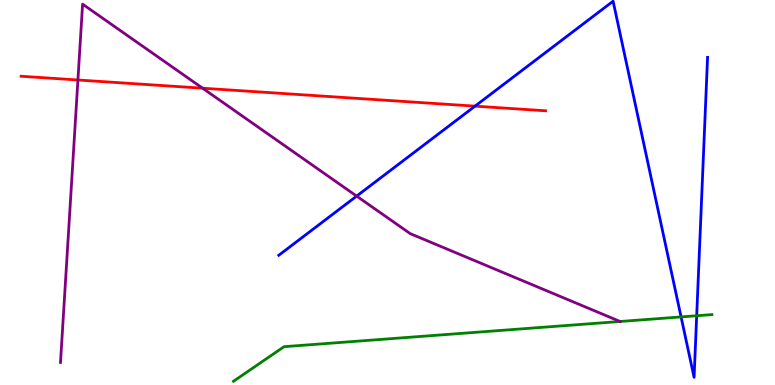[{'lines': ['blue', 'red'], 'intersections': [{'x': 6.13, 'y': 7.24}]}, {'lines': ['green', 'red'], 'intersections': []}, {'lines': ['purple', 'red'], 'intersections': [{'x': 1.01, 'y': 7.92}, {'x': 2.61, 'y': 7.71}]}, {'lines': ['blue', 'green'], 'intersections': [{'x': 8.79, 'y': 1.77}, {'x': 8.99, 'y': 1.8}]}, {'lines': ['blue', 'purple'], 'intersections': [{'x': 4.6, 'y': 4.91}]}, {'lines': ['green', 'purple'], 'intersections': [{'x': 8.0, 'y': 1.65}]}]